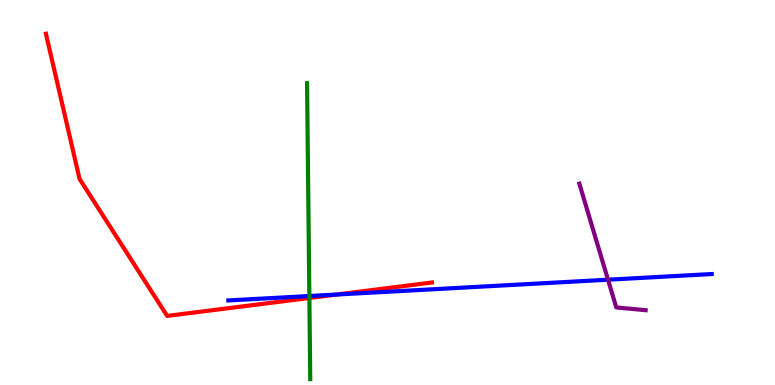[{'lines': ['blue', 'red'], 'intersections': [{'x': 4.34, 'y': 2.35}]}, {'lines': ['green', 'red'], 'intersections': [{'x': 3.99, 'y': 2.26}]}, {'lines': ['purple', 'red'], 'intersections': []}, {'lines': ['blue', 'green'], 'intersections': [{'x': 3.99, 'y': 2.31}]}, {'lines': ['blue', 'purple'], 'intersections': [{'x': 7.85, 'y': 2.73}]}, {'lines': ['green', 'purple'], 'intersections': []}]